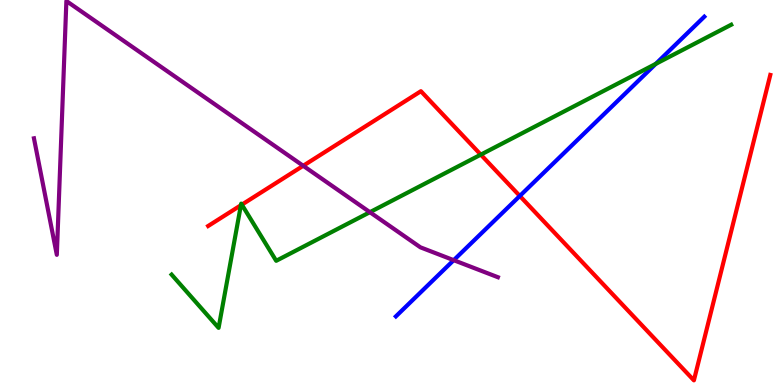[{'lines': ['blue', 'red'], 'intersections': [{'x': 6.71, 'y': 4.91}]}, {'lines': ['green', 'red'], 'intersections': [{'x': 3.11, 'y': 4.67}, {'x': 3.12, 'y': 4.68}, {'x': 6.2, 'y': 5.98}]}, {'lines': ['purple', 'red'], 'intersections': [{'x': 3.91, 'y': 5.69}]}, {'lines': ['blue', 'green'], 'intersections': [{'x': 8.46, 'y': 8.34}]}, {'lines': ['blue', 'purple'], 'intersections': [{'x': 5.85, 'y': 3.24}]}, {'lines': ['green', 'purple'], 'intersections': [{'x': 4.77, 'y': 4.49}]}]